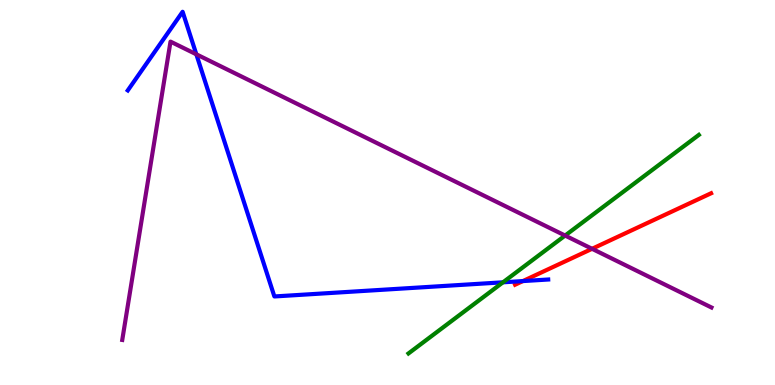[{'lines': ['blue', 'red'], 'intersections': [{'x': 6.75, 'y': 2.7}]}, {'lines': ['green', 'red'], 'intersections': []}, {'lines': ['purple', 'red'], 'intersections': [{'x': 7.64, 'y': 3.54}]}, {'lines': ['blue', 'green'], 'intersections': [{'x': 6.49, 'y': 2.67}]}, {'lines': ['blue', 'purple'], 'intersections': [{'x': 2.53, 'y': 8.59}]}, {'lines': ['green', 'purple'], 'intersections': [{'x': 7.29, 'y': 3.88}]}]